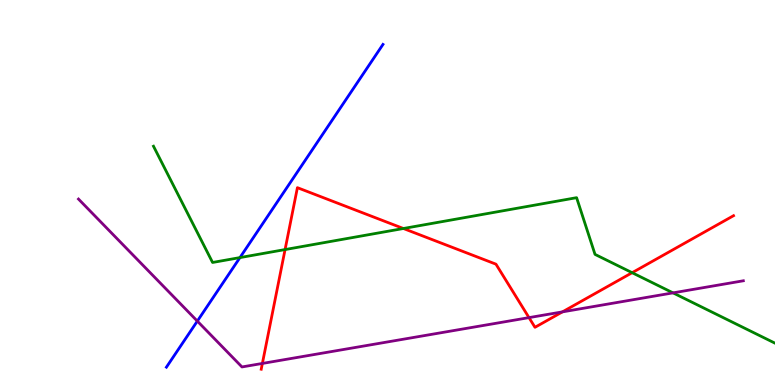[{'lines': ['blue', 'red'], 'intersections': []}, {'lines': ['green', 'red'], 'intersections': [{'x': 3.68, 'y': 3.52}, {'x': 5.21, 'y': 4.06}, {'x': 8.16, 'y': 2.92}]}, {'lines': ['purple', 'red'], 'intersections': [{'x': 3.39, 'y': 0.56}, {'x': 6.83, 'y': 1.75}, {'x': 7.26, 'y': 1.9}]}, {'lines': ['blue', 'green'], 'intersections': [{'x': 3.1, 'y': 3.31}]}, {'lines': ['blue', 'purple'], 'intersections': [{'x': 2.55, 'y': 1.66}]}, {'lines': ['green', 'purple'], 'intersections': [{'x': 8.68, 'y': 2.39}]}]